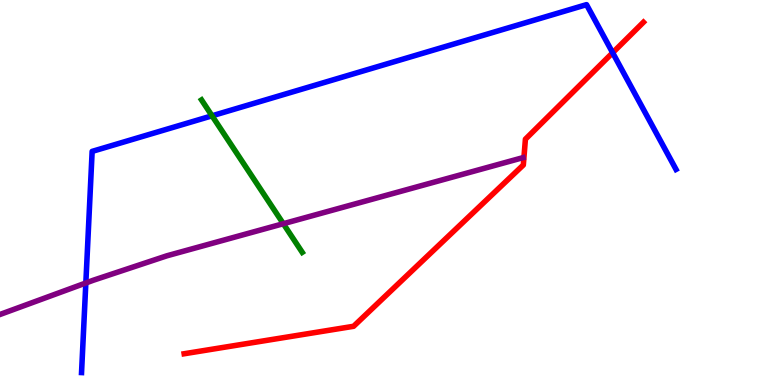[{'lines': ['blue', 'red'], 'intersections': [{'x': 7.91, 'y': 8.63}]}, {'lines': ['green', 'red'], 'intersections': []}, {'lines': ['purple', 'red'], 'intersections': []}, {'lines': ['blue', 'green'], 'intersections': [{'x': 2.74, 'y': 6.99}]}, {'lines': ['blue', 'purple'], 'intersections': [{'x': 1.11, 'y': 2.65}]}, {'lines': ['green', 'purple'], 'intersections': [{'x': 3.66, 'y': 4.19}]}]